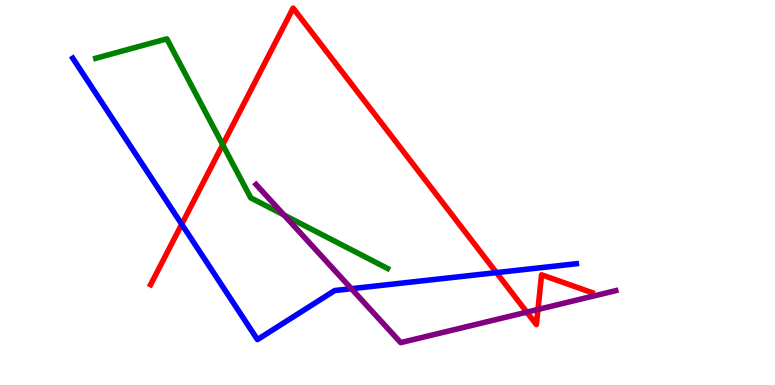[{'lines': ['blue', 'red'], 'intersections': [{'x': 2.35, 'y': 4.18}, {'x': 6.41, 'y': 2.92}]}, {'lines': ['green', 'red'], 'intersections': [{'x': 2.87, 'y': 6.24}]}, {'lines': ['purple', 'red'], 'intersections': [{'x': 6.8, 'y': 1.89}, {'x': 6.94, 'y': 1.96}]}, {'lines': ['blue', 'green'], 'intersections': []}, {'lines': ['blue', 'purple'], 'intersections': [{'x': 4.53, 'y': 2.5}]}, {'lines': ['green', 'purple'], 'intersections': [{'x': 3.66, 'y': 4.42}]}]